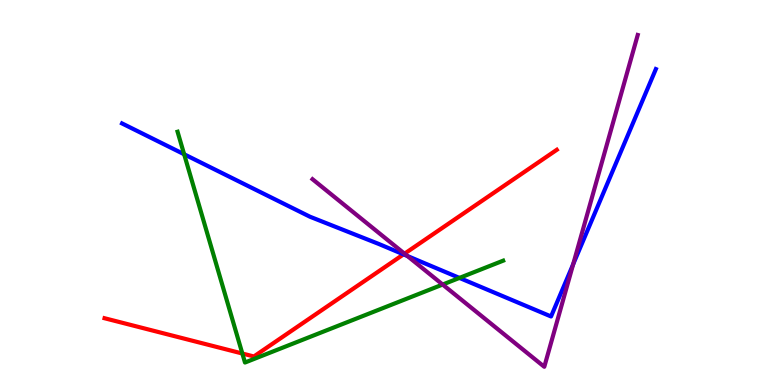[{'lines': ['blue', 'red'], 'intersections': [{'x': 5.21, 'y': 3.39}]}, {'lines': ['green', 'red'], 'intersections': [{'x': 3.13, 'y': 0.818}]}, {'lines': ['purple', 'red'], 'intersections': [{'x': 5.22, 'y': 3.41}]}, {'lines': ['blue', 'green'], 'intersections': [{'x': 2.38, 'y': 5.99}, {'x': 5.93, 'y': 2.78}]}, {'lines': ['blue', 'purple'], 'intersections': [{'x': 5.26, 'y': 3.35}, {'x': 7.4, 'y': 3.14}]}, {'lines': ['green', 'purple'], 'intersections': [{'x': 5.71, 'y': 2.61}]}]